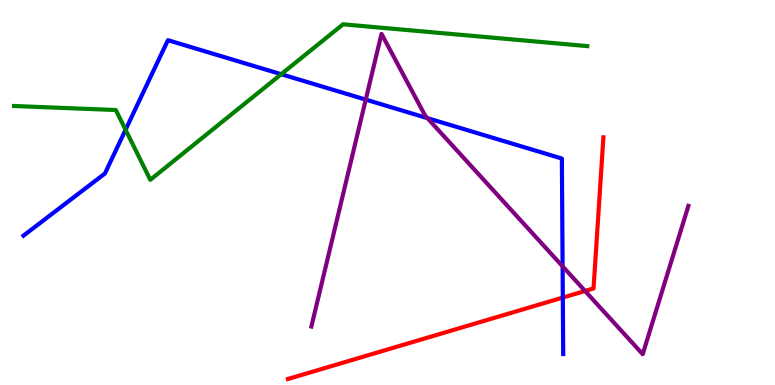[{'lines': ['blue', 'red'], 'intersections': [{'x': 7.26, 'y': 2.27}]}, {'lines': ['green', 'red'], 'intersections': []}, {'lines': ['purple', 'red'], 'intersections': [{'x': 7.55, 'y': 2.44}]}, {'lines': ['blue', 'green'], 'intersections': [{'x': 1.62, 'y': 6.63}, {'x': 3.63, 'y': 8.07}]}, {'lines': ['blue', 'purple'], 'intersections': [{'x': 4.72, 'y': 7.41}, {'x': 5.52, 'y': 6.93}, {'x': 7.26, 'y': 3.08}]}, {'lines': ['green', 'purple'], 'intersections': []}]